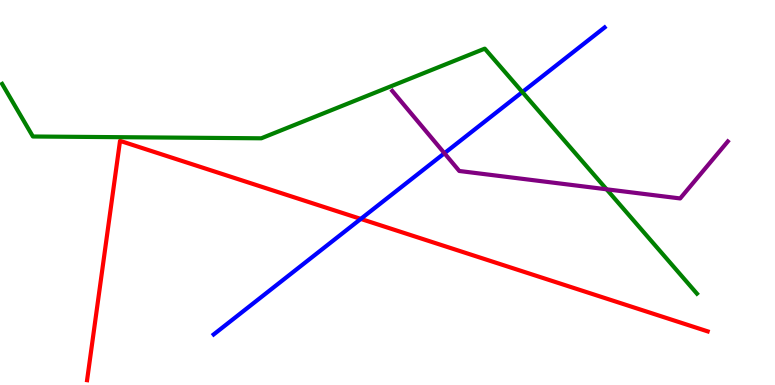[{'lines': ['blue', 'red'], 'intersections': [{'x': 4.66, 'y': 4.31}]}, {'lines': ['green', 'red'], 'intersections': []}, {'lines': ['purple', 'red'], 'intersections': []}, {'lines': ['blue', 'green'], 'intersections': [{'x': 6.74, 'y': 7.61}]}, {'lines': ['blue', 'purple'], 'intersections': [{'x': 5.73, 'y': 6.02}]}, {'lines': ['green', 'purple'], 'intersections': [{'x': 7.83, 'y': 5.08}]}]